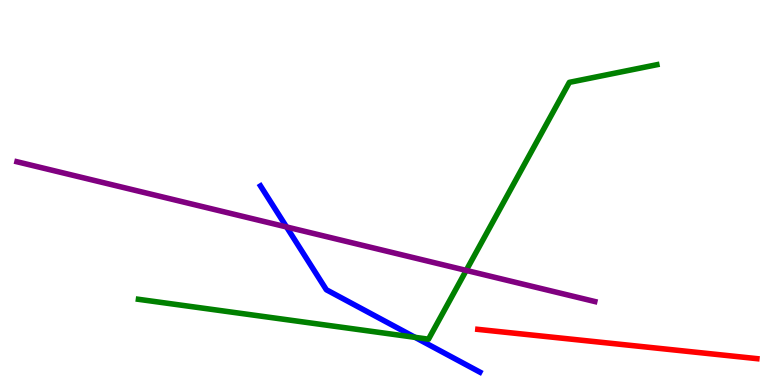[{'lines': ['blue', 'red'], 'intersections': []}, {'lines': ['green', 'red'], 'intersections': []}, {'lines': ['purple', 'red'], 'intersections': []}, {'lines': ['blue', 'green'], 'intersections': [{'x': 5.36, 'y': 1.24}]}, {'lines': ['blue', 'purple'], 'intersections': [{'x': 3.7, 'y': 4.11}]}, {'lines': ['green', 'purple'], 'intersections': [{'x': 6.02, 'y': 2.98}]}]